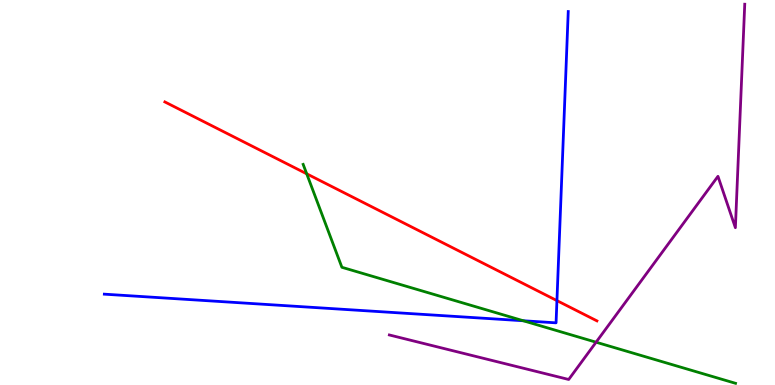[{'lines': ['blue', 'red'], 'intersections': [{'x': 7.19, 'y': 2.19}]}, {'lines': ['green', 'red'], 'intersections': [{'x': 3.96, 'y': 5.49}]}, {'lines': ['purple', 'red'], 'intersections': []}, {'lines': ['blue', 'green'], 'intersections': [{'x': 6.75, 'y': 1.67}]}, {'lines': ['blue', 'purple'], 'intersections': []}, {'lines': ['green', 'purple'], 'intersections': [{'x': 7.69, 'y': 1.11}]}]